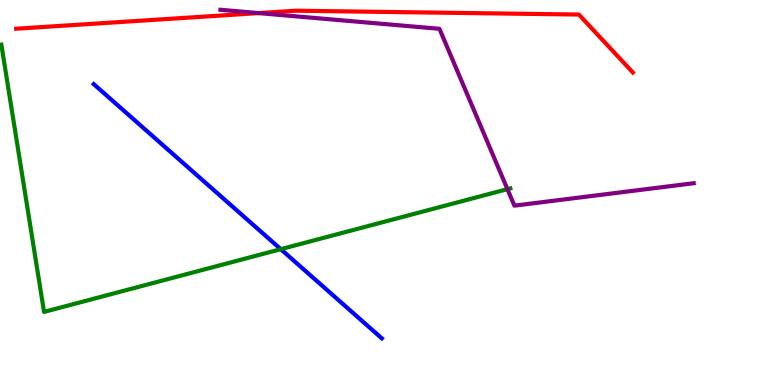[{'lines': ['blue', 'red'], 'intersections': []}, {'lines': ['green', 'red'], 'intersections': []}, {'lines': ['purple', 'red'], 'intersections': [{'x': 3.34, 'y': 9.66}]}, {'lines': ['blue', 'green'], 'intersections': [{'x': 3.62, 'y': 3.53}]}, {'lines': ['blue', 'purple'], 'intersections': []}, {'lines': ['green', 'purple'], 'intersections': [{'x': 6.55, 'y': 5.09}]}]